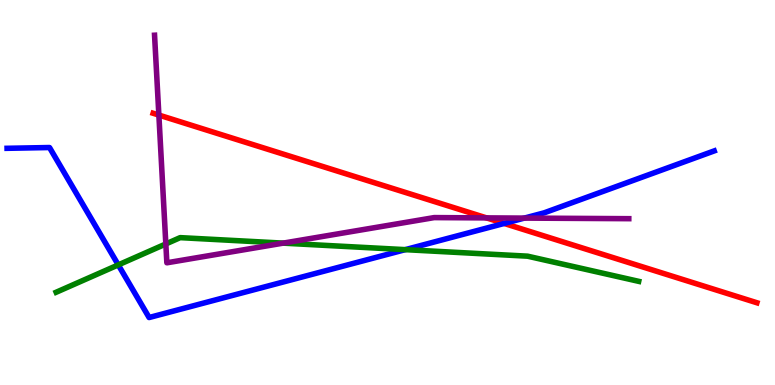[{'lines': ['blue', 'red'], 'intersections': [{'x': 6.51, 'y': 4.2}]}, {'lines': ['green', 'red'], 'intersections': []}, {'lines': ['purple', 'red'], 'intersections': [{'x': 2.05, 'y': 7.01}, {'x': 6.28, 'y': 4.34}]}, {'lines': ['blue', 'green'], 'intersections': [{'x': 1.53, 'y': 3.12}, {'x': 5.23, 'y': 3.52}]}, {'lines': ['blue', 'purple'], 'intersections': [{'x': 6.77, 'y': 4.34}]}, {'lines': ['green', 'purple'], 'intersections': [{'x': 2.14, 'y': 3.66}, {'x': 3.65, 'y': 3.68}]}]